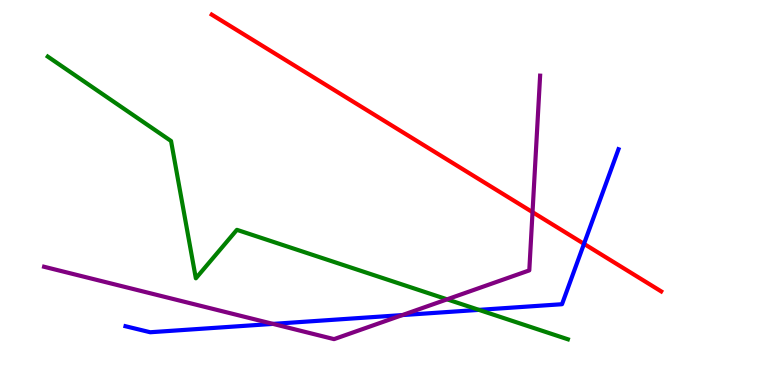[{'lines': ['blue', 'red'], 'intersections': [{'x': 7.54, 'y': 3.67}]}, {'lines': ['green', 'red'], 'intersections': []}, {'lines': ['purple', 'red'], 'intersections': [{'x': 6.87, 'y': 4.49}]}, {'lines': ['blue', 'green'], 'intersections': [{'x': 6.18, 'y': 1.95}]}, {'lines': ['blue', 'purple'], 'intersections': [{'x': 3.52, 'y': 1.59}, {'x': 5.19, 'y': 1.82}]}, {'lines': ['green', 'purple'], 'intersections': [{'x': 5.77, 'y': 2.22}]}]